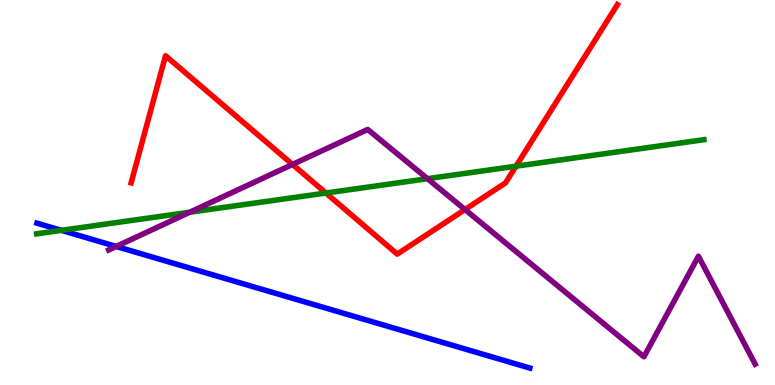[{'lines': ['blue', 'red'], 'intersections': []}, {'lines': ['green', 'red'], 'intersections': [{'x': 4.21, 'y': 4.99}, {'x': 6.66, 'y': 5.68}]}, {'lines': ['purple', 'red'], 'intersections': [{'x': 3.77, 'y': 5.73}, {'x': 6.0, 'y': 4.56}]}, {'lines': ['blue', 'green'], 'intersections': [{'x': 0.792, 'y': 4.02}]}, {'lines': ['blue', 'purple'], 'intersections': [{'x': 1.5, 'y': 3.6}]}, {'lines': ['green', 'purple'], 'intersections': [{'x': 2.45, 'y': 4.49}, {'x': 5.52, 'y': 5.36}]}]